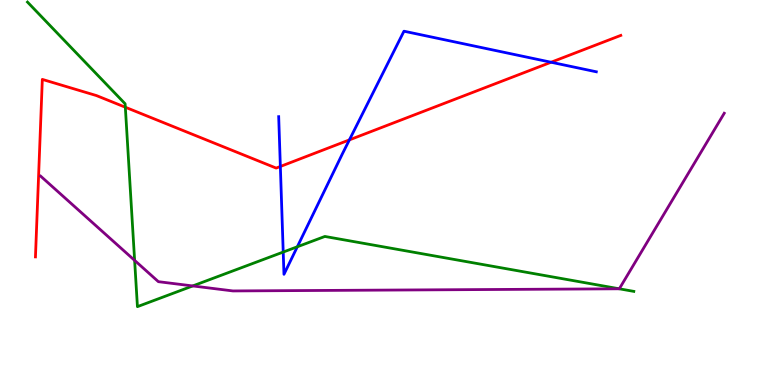[{'lines': ['blue', 'red'], 'intersections': [{'x': 3.62, 'y': 5.68}, {'x': 4.51, 'y': 6.37}, {'x': 7.11, 'y': 8.38}]}, {'lines': ['green', 'red'], 'intersections': [{'x': 1.62, 'y': 7.21}]}, {'lines': ['purple', 'red'], 'intersections': []}, {'lines': ['blue', 'green'], 'intersections': [{'x': 3.65, 'y': 3.45}, {'x': 3.84, 'y': 3.59}]}, {'lines': ['blue', 'purple'], 'intersections': []}, {'lines': ['green', 'purple'], 'intersections': [{'x': 1.74, 'y': 3.24}, {'x': 2.49, 'y': 2.57}, {'x': 7.99, 'y': 2.5}]}]